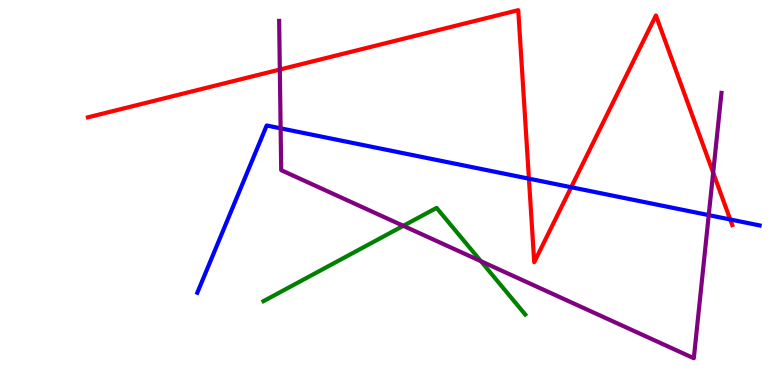[{'lines': ['blue', 'red'], 'intersections': [{'x': 6.82, 'y': 5.36}, {'x': 7.37, 'y': 5.14}, {'x': 9.42, 'y': 4.3}]}, {'lines': ['green', 'red'], 'intersections': []}, {'lines': ['purple', 'red'], 'intersections': [{'x': 3.61, 'y': 8.19}, {'x': 9.2, 'y': 5.52}]}, {'lines': ['blue', 'green'], 'intersections': []}, {'lines': ['blue', 'purple'], 'intersections': [{'x': 3.62, 'y': 6.67}, {'x': 9.15, 'y': 4.41}]}, {'lines': ['green', 'purple'], 'intersections': [{'x': 5.2, 'y': 4.13}, {'x': 6.21, 'y': 3.22}]}]